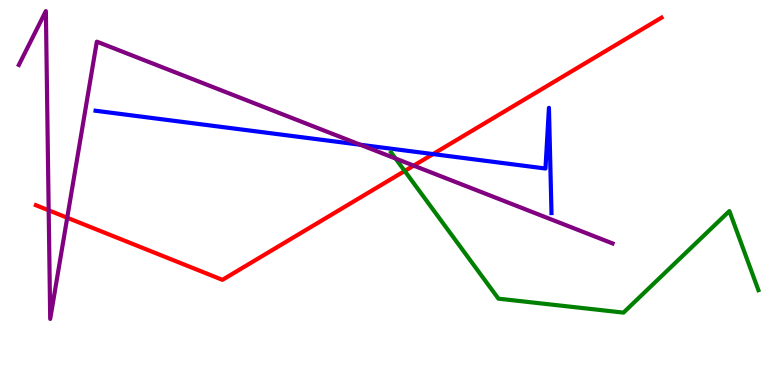[{'lines': ['blue', 'red'], 'intersections': [{'x': 5.59, 'y': 6.0}]}, {'lines': ['green', 'red'], 'intersections': [{'x': 5.22, 'y': 5.56}]}, {'lines': ['purple', 'red'], 'intersections': [{'x': 0.628, 'y': 4.54}, {'x': 0.867, 'y': 4.34}, {'x': 5.34, 'y': 5.7}]}, {'lines': ['blue', 'green'], 'intersections': []}, {'lines': ['blue', 'purple'], 'intersections': [{'x': 4.65, 'y': 6.24}]}, {'lines': ['green', 'purple'], 'intersections': [{'x': 5.1, 'y': 5.88}]}]